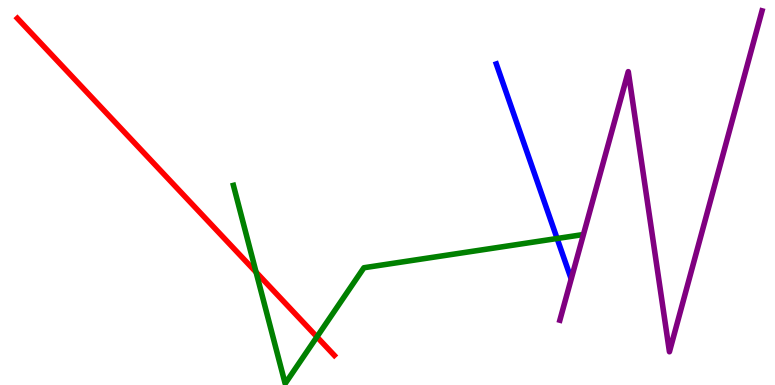[{'lines': ['blue', 'red'], 'intersections': []}, {'lines': ['green', 'red'], 'intersections': [{'x': 3.3, 'y': 2.93}, {'x': 4.09, 'y': 1.25}]}, {'lines': ['purple', 'red'], 'intersections': []}, {'lines': ['blue', 'green'], 'intersections': [{'x': 7.19, 'y': 3.81}]}, {'lines': ['blue', 'purple'], 'intersections': []}, {'lines': ['green', 'purple'], 'intersections': []}]